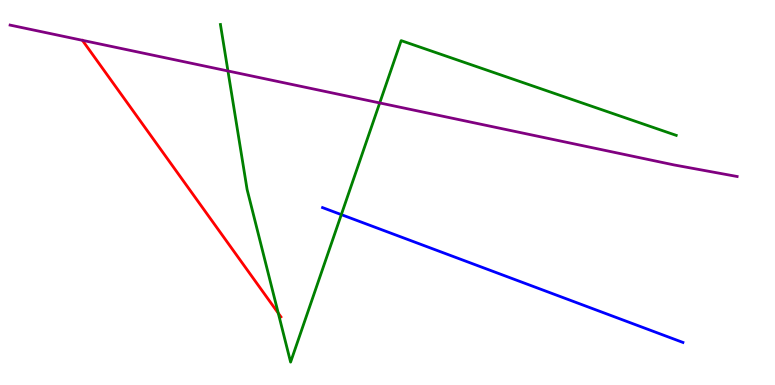[{'lines': ['blue', 'red'], 'intersections': []}, {'lines': ['green', 'red'], 'intersections': [{'x': 3.59, 'y': 1.87}]}, {'lines': ['purple', 'red'], 'intersections': []}, {'lines': ['blue', 'green'], 'intersections': [{'x': 4.4, 'y': 4.43}]}, {'lines': ['blue', 'purple'], 'intersections': []}, {'lines': ['green', 'purple'], 'intersections': [{'x': 2.94, 'y': 8.16}, {'x': 4.9, 'y': 7.33}]}]